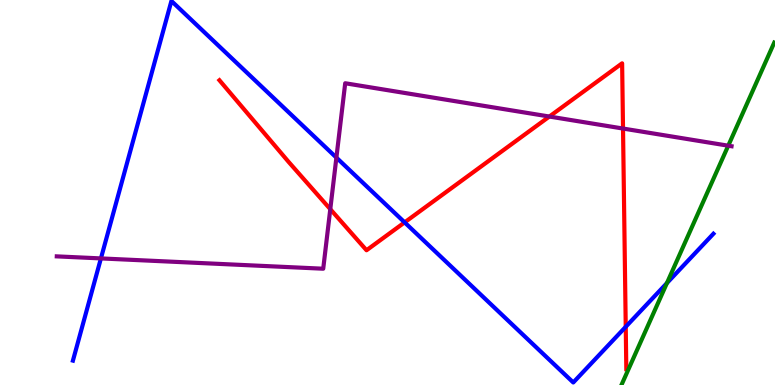[{'lines': ['blue', 'red'], 'intersections': [{'x': 5.22, 'y': 4.22}, {'x': 8.07, 'y': 1.51}]}, {'lines': ['green', 'red'], 'intersections': []}, {'lines': ['purple', 'red'], 'intersections': [{'x': 4.26, 'y': 4.57}, {'x': 7.09, 'y': 6.97}, {'x': 8.04, 'y': 6.66}]}, {'lines': ['blue', 'green'], 'intersections': [{'x': 8.61, 'y': 2.65}]}, {'lines': ['blue', 'purple'], 'intersections': [{'x': 1.3, 'y': 3.29}, {'x': 4.34, 'y': 5.91}]}, {'lines': ['green', 'purple'], 'intersections': [{'x': 9.4, 'y': 6.22}]}]